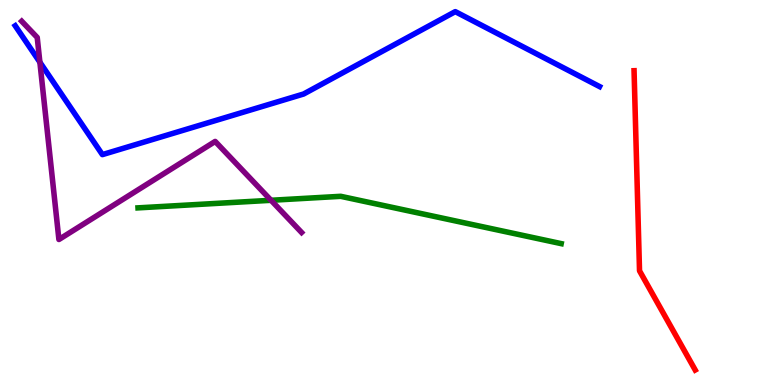[{'lines': ['blue', 'red'], 'intersections': []}, {'lines': ['green', 'red'], 'intersections': []}, {'lines': ['purple', 'red'], 'intersections': []}, {'lines': ['blue', 'green'], 'intersections': []}, {'lines': ['blue', 'purple'], 'intersections': [{'x': 0.515, 'y': 8.38}]}, {'lines': ['green', 'purple'], 'intersections': [{'x': 3.5, 'y': 4.8}]}]